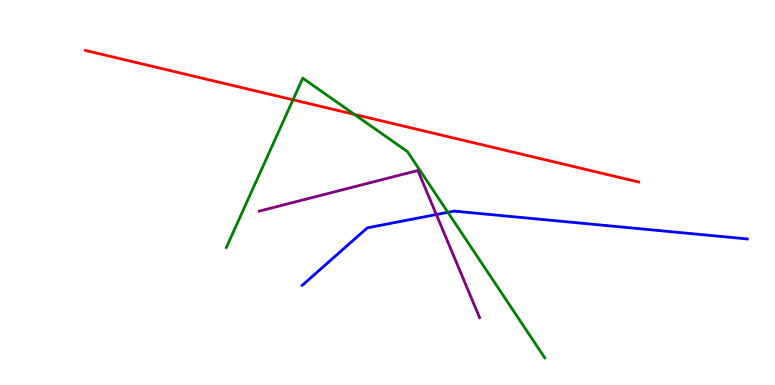[{'lines': ['blue', 'red'], 'intersections': []}, {'lines': ['green', 'red'], 'intersections': [{'x': 3.78, 'y': 7.41}, {'x': 4.57, 'y': 7.03}]}, {'lines': ['purple', 'red'], 'intersections': []}, {'lines': ['blue', 'green'], 'intersections': [{'x': 5.78, 'y': 4.49}]}, {'lines': ['blue', 'purple'], 'intersections': [{'x': 5.63, 'y': 4.43}]}, {'lines': ['green', 'purple'], 'intersections': []}]